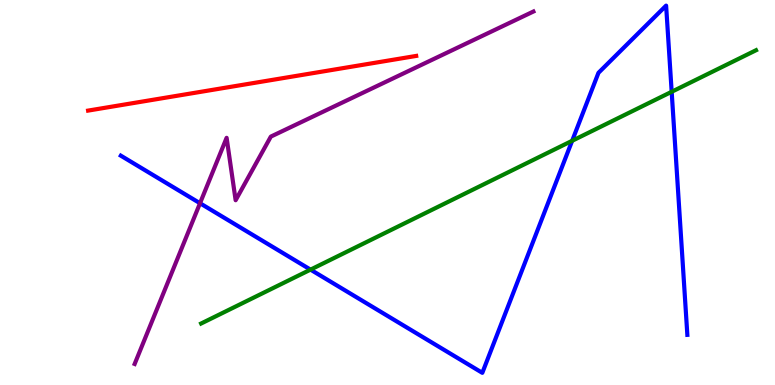[{'lines': ['blue', 'red'], 'intersections': []}, {'lines': ['green', 'red'], 'intersections': []}, {'lines': ['purple', 'red'], 'intersections': []}, {'lines': ['blue', 'green'], 'intersections': [{'x': 4.01, 'y': 3.0}, {'x': 7.38, 'y': 6.34}, {'x': 8.67, 'y': 7.62}]}, {'lines': ['blue', 'purple'], 'intersections': [{'x': 2.58, 'y': 4.72}]}, {'lines': ['green', 'purple'], 'intersections': []}]